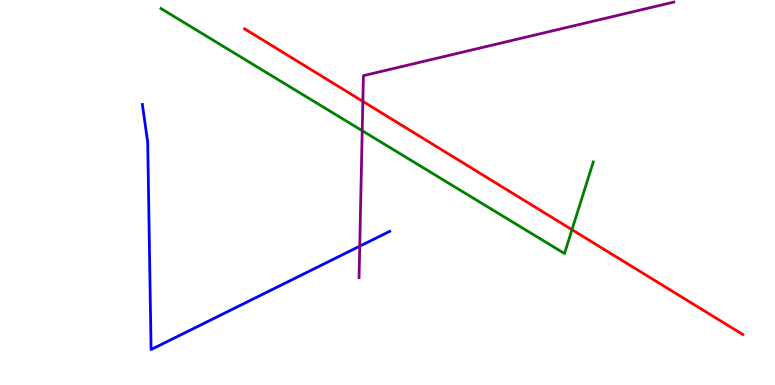[{'lines': ['blue', 'red'], 'intersections': []}, {'lines': ['green', 'red'], 'intersections': [{'x': 7.38, 'y': 4.03}]}, {'lines': ['purple', 'red'], 'intersections': [{'x': 4.68, 'y': 7.37}]}, {'lines': ['blue', 'green'], 'intersections': []}, {'lines': ['blue', 'purple'], 'intersections': [{'x': 4.64, 'y': 3.61}]}, {'lines': ['green', 'purple'], 'intersections': [{'x': 4.67, 'y': 6.6}]}]